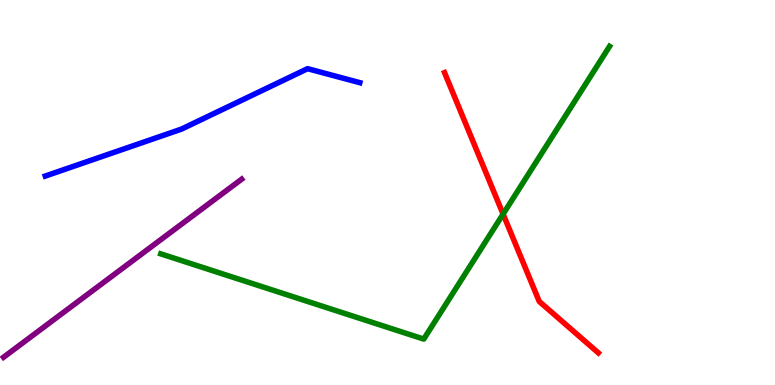[{'lines': ['blue', 'red'], 'intersections': []}, {'lines': ['green', 'red'], 'intersections': [{'x': 6.49, 'y': 4.44}]}, {'lines': ['purple', 'red'], 'intersections': []}, {'lines': ['blue', 'green'], 'intersections': []}, {'lines': ['blue', 'purple'], 'intersections': []}, {'lines': ['green', 'purple'], 'intersections': []}]